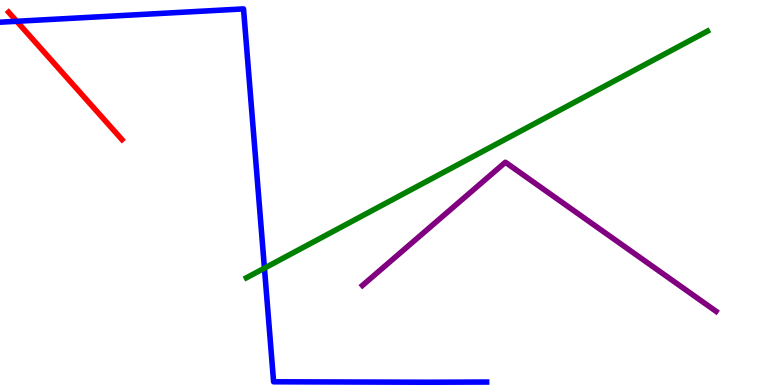[{'lines': ['blue', 'red'], 'intersections': [{'x': 0.216, 'y': 9.45}]}, {'lines': ['green', 'red'], 'intersections': []}, {'lines': ['purple', 'red'], 'intersections': []}, {'lines': ['blue', 'green'], 'intersections': [{'x': 3.41, 'y': 3.03}]}, {'lines': ['blue', 'purple'], 'intersections': []}, {'lines': ['green', 'purple'], 'intersections': []}]